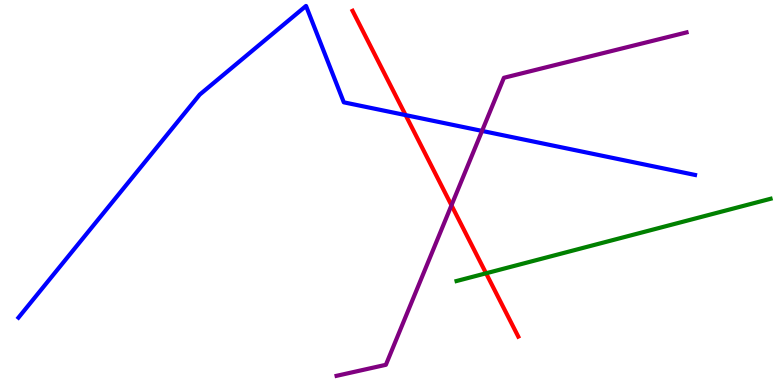[{'lines': ['blue', 'red'], 'intersections': [{'x': 5.23, 'y': 7.01}]}, {'lines': ['green', 'red'], 'intersections': [{'x': 6.27, 'y': 2.9}]}, {'lines': ['purple', 'red'], 'intersections': [{'x': 5.83, 'y': 4.67}]}, {'lines': ['blue', 'green'], 'intersections': []}, {'lines': ['blue', 'purple'], 'intersections': [{'x': 6.22, 'y': 6.6}]}, {'lines': ['green', 'purple'], 'intersections': []}]